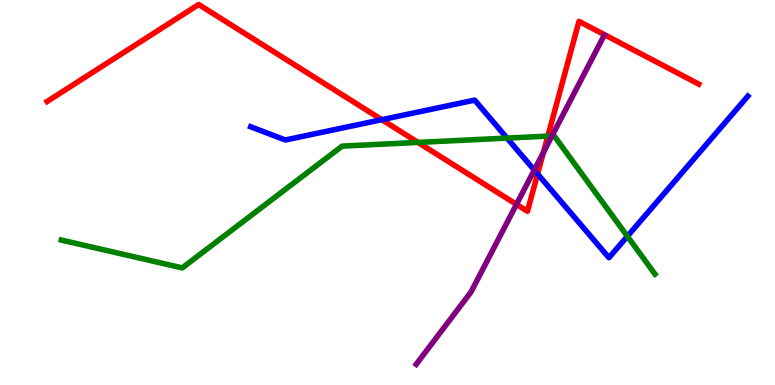[{'lines': ['blue', 'red'], 'intersections': [{'x': 4.93, 'y': 6.89}, {'x': 6.94, 'y': 5.48}]}, {'lines': ['green', 'red'], 'intersections': [{'x': 5.39, 'y': 6.3}, {'x': 7.07, 'y': 6.46}]}, {'lines': ['purple', 'red'], 'intersections': [{'x': 6.66, 'y': 4.69}, {'x': 7.01, 'y': 6.04}]}, {'lines': ['blue', 'green'], 'intersections': [{'x': 6.54, 'y': 6.41}, {'x': 8.1, 'y': 3.86}]}, {'lines': ['blue', 'purple'], 'intersections': [{'x': 6.89, 'y': 5.58}]}, {'lines': ['green', 'purple'], 'intersections': [{'x': 7.12, 'y': 6.47}]}]